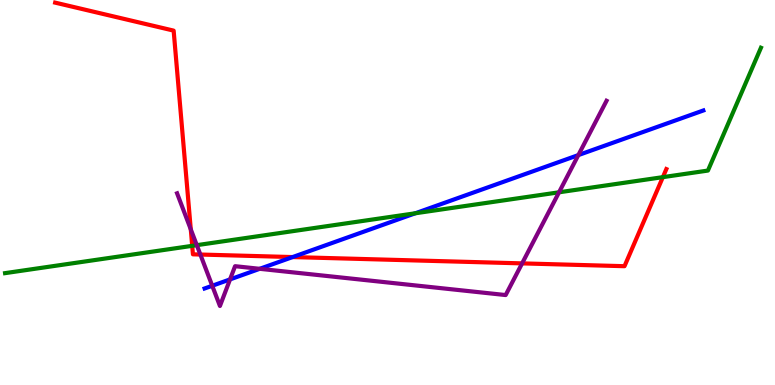[{'lines': ['blue', 'red'], 'intersections': [{'x': 3.78, 'y': 3.32}]}, {'lines': ['green', 'red'], 'intersections': [{'x': 2.48, 'y': 3.61}, {'x': 8.55, 'y': 5.4}]}, {'lines': ['purple', 'red'], 'intersections': [{'x': 2.46, 'y': 4.04}, {'x': 2.59, 'y': 3.39}, {'x': 6.74, 'y': 3.16}]}, {'lines': ['blue', 'green'], 'intersections': [{'x': 5.36, 'y': 4.46}]}, {'lines': ['blue', 'purple'], 'intersections': [{'x': 2.74, 'y': 2.58}, {'x': 2.97, 'y': 2.74}, {'x': 3.35, 'y': 3.02}, {'x': 7.46, 'y': 5.97}]}, {'lines': ['green', 'purple'], 'intersections': [{'x': 2.54, 'y': 3.63}, {'x': 7.21, 'y': 5.01}]}]